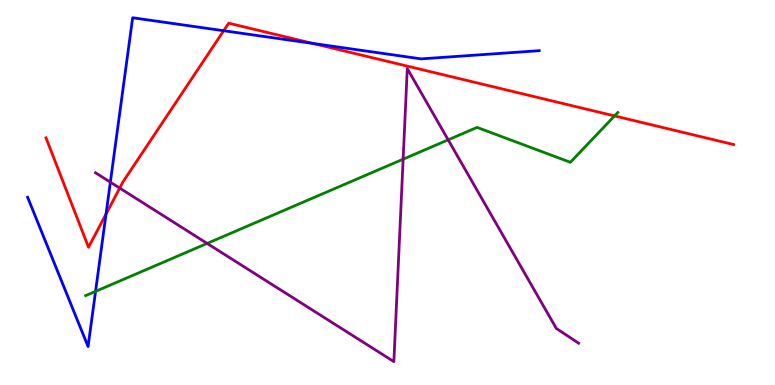[{'lines': ['blue', 'red'], 'intersections': [{'x': 1.37, 'y': 4.44}, {'x': 2.89, 'y': 9.2}, {'x': 4.04, 'y': 8.87}]}, {'lines': ['green', 'red'], 'intersections': [{'x': 7.93, 'y': 6.99}]}, {'lines': ['purple', 'red'], 'intersections': [{'x': 1.54, 'y': 5.11}]}, {'lines': ['blue', 'green'], 'intersections': [{'x': 1.23, 'y': 2.43}]}, {'lines': ['blue', 'purple'], 'intersections': [{'x': 1.42, 'y': 5.27}]}, {'lines': ['green', 'purple'], 'intersections': [{'x': 2.67, 'y': 3.68}, {'x': 5.2, 'y': 5.87}, {'x': 5.78, 'y': 6.37}]}]